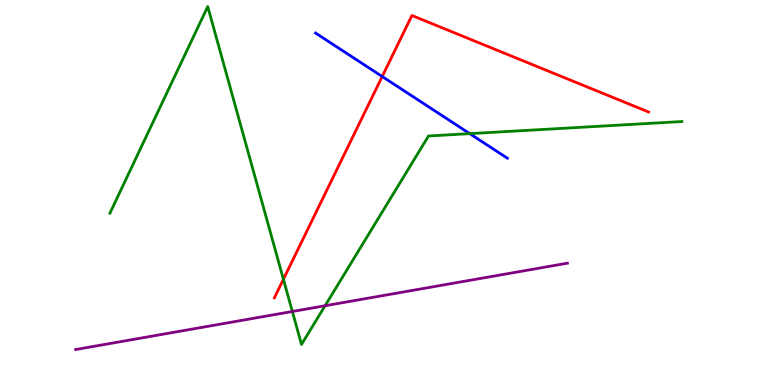[{'lines': ['blue', 'red'], 'intersections': [{'x': 4.93, 'y': 8.01}]}, {'lines': ['green', 'red'], 'intersections': [{'x': 3.66, 'y': 2.75}]}, {'lines': ['purple', 'red'], 'intersections': []}, {'lines': ['blue', 'green'], 'intersections': [{'x': 6.06, 'y': 6.53}]}, {'lines': ['blue', 'purple'], 'intersections': []}, {'lines': ['green', 'purple'], 'intersections': [{'x': 3.77, 'y': 1.91}, {'x': 4.19, 'y': 2.06}]}]